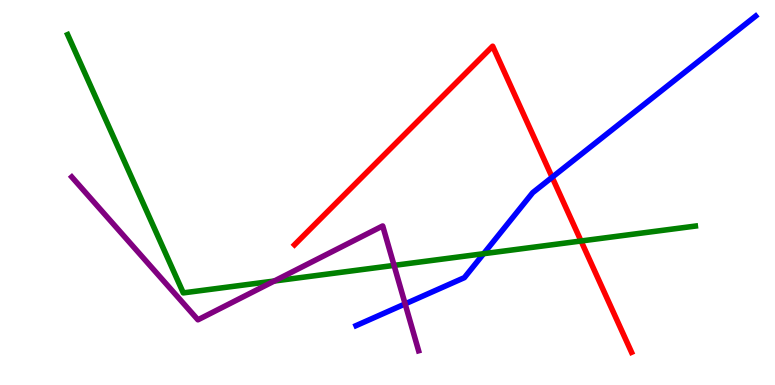[{'lines': ['blue', 'red'], 'intersections': [{'x': 7.12, 'y': 5.4}]}, {'lines': ['green', 'red'], 'intersections': [{'x': 7.5, 'y': 3.74}]}, {'lines': ['purple', 'red'], 'intersections': []}, {'lines': ['blue', 'green'], 'intersections': [{'x': 6.24, 'y': 3.41}]}, {'lines': ['blue', 'purple'], 'intersections': [{'x': 5.23, 'y': 2.11}]}, {'lines': ['green', 'purple'], 'intersections': [{'x': 3.54, 'y': 2.7}, {'x': 5.08, 'y': 3.11}]}]